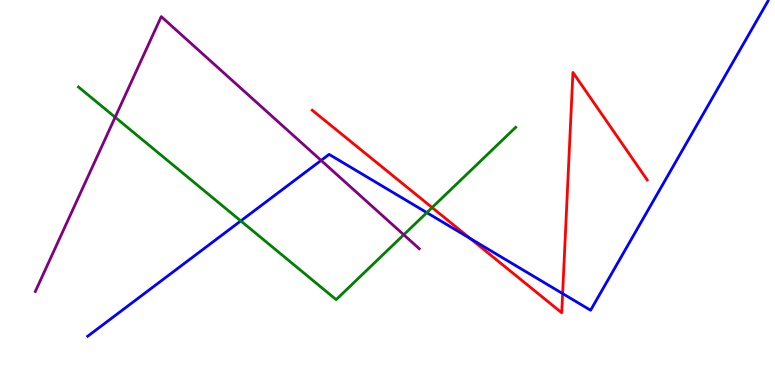[{'lines': ['blue', 'red'], 'intersections': [{'x': 6.07, 'y': 3.81}, {'x': 7.26, 'y': 2.37}]}, {'lines': ['green', 'red'], 'intersections': [{'x': 5.58, 'y': 4.61}]}, {'lines': ['purple', 'red'], 'intersections': []}, {'lines': ['blue', 'green'], 'intersections': [{'x': 3.11, 'y': 4.26}, {'x': 5.51, 'y': 4.48}]}, {'lines': ['blue', 'purple'], 'intersections': [{'x': 4.14, 'y': 5.83}]}, {'lines': ['green', 'purple'], 'intersections': [{'x': 1.49, 'y': 6.95}, {'x': 5.21, 'y': 3.9}]}]